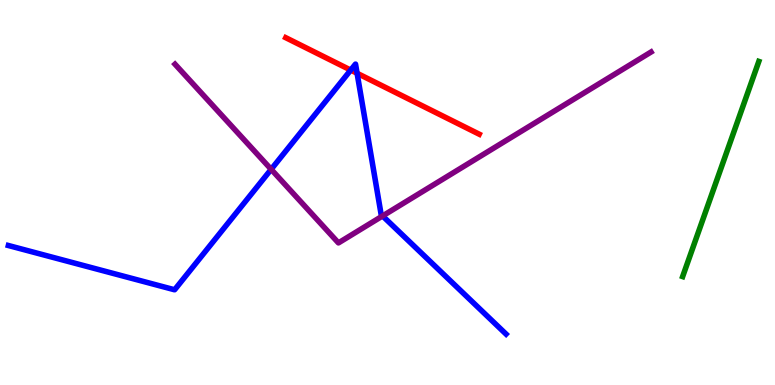[{'lines': ['blue', 'red'], 'intersections': [{'x': 4.53, 'y': 8.18}, {'x': 4.61, 'y': 8.1}]}, {'lines': ['green', 'red'], 'intersections': []}, {'lines': ['purple', 'red'], 'intersections': []}, {'lines': ['blue', 'green'], 'intersections': []}, {'lines': ['blue', 'purple'], 'intersections': [{'x': 3.5, 'y': 5.6}, {'x': 4.94, 'y': 4.39}]}, {'lines': ['green', 'purple'], 'intersections': []}]